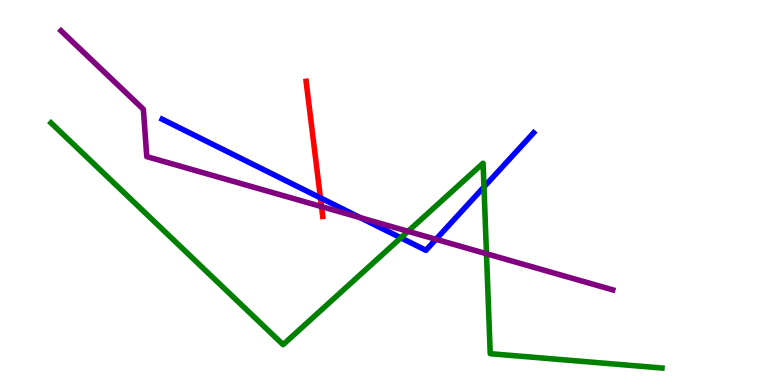[{'lines': ['blue', 'red'], 'intersections': [{'x': 4.13, 'y': 4.86}]}, {'lines': ['green', 'red'], 'intersections': []}, {'lines': ['purple', 'red'], 'intersections': [{'x': 4.15, 'y': 4.63}]}, {'lines': ['blue', 'green'], 'intersections': [{'x': 5.17, 'y': 3.82}, {'x': 6.24, 'y': 5.14}]}, {'lines': ['blue', 'purple'], 'intersections': [{'x': 4.65, 'y': 4.35}, {'x': 5.63, 'y': 3.78}]}, {'lines': ['green', 'purple'], 'intersections': [{'x': 5.26, 'y': 3.99}, {'x': 6.28, 'y': 3.41}]}]